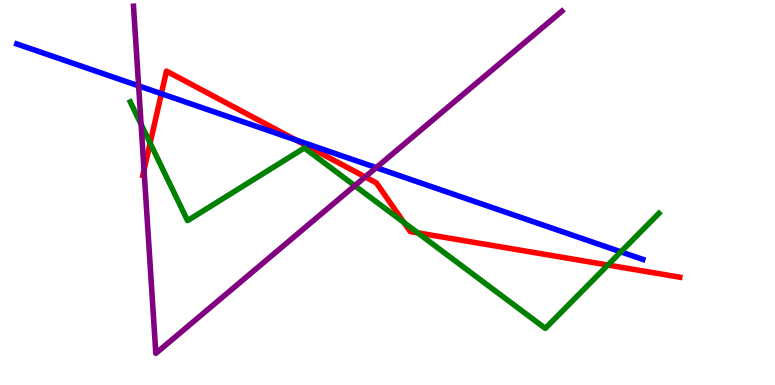[{'lines': ['blue', 'red'], 'intersections': [{'x': 2.08, 'y': 7.57}, {'x': 3.82, 'y': 6.37}]}, {'lines': ['green', 'red'], 'intersections': [{'x': 1.94, 'y': 6.28}, {'x': 5.21, 'y': 4.22}, {'x': 5.39, 'y': 3.95}, {'x': 7.84, 'y': 3.12}]}, {'lines': ['purple', 'red'], 'intersections': [{'x': 1.86, 'y': 5.58}, {'x': 4.71, 'y': 5.4}]}, {'lines': ['blue', 'green'], 'intersections': [{'x': 8.01, 'y': 3.46}]}, {'lines': ['blue', 'purple'], 'intersections': [{'x': 1.79, 'y': 7.77}, {'x': 4.85, 'y': 5.65}]}, {'lines': ['green', 'purple'], 'intersections': [{'x': 1.82, 'y': 6.77}, {'x': 4.58, 'y': 5.18}]}]